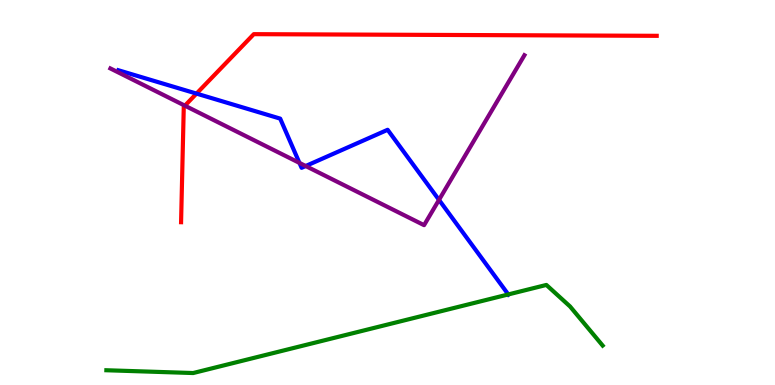[{'lines': ['blue', 'red'], 'intersections': [{'x': 2.54, 'y': 7.57}]}, {'lines': ['green', 'red'], 'intersections': []}, {'lines': ['purple', 'red'], 'intersections': [{'x': 2.39, 'y': 7.26}]}, {'lines': ['blue', 'green'], 'intersections': [{'x': 6.56, 'y': 2.35}]}, {'lines': ['blue', 'purple'], 'intersections': [{'x': 3.86, 'y': 5.77}, {'x': 3.94, 'y': 5.69}, {'x': 5.66, 'y': 4.81}]}, {'lines': ['green', 'purple'], 'intersections': []}]